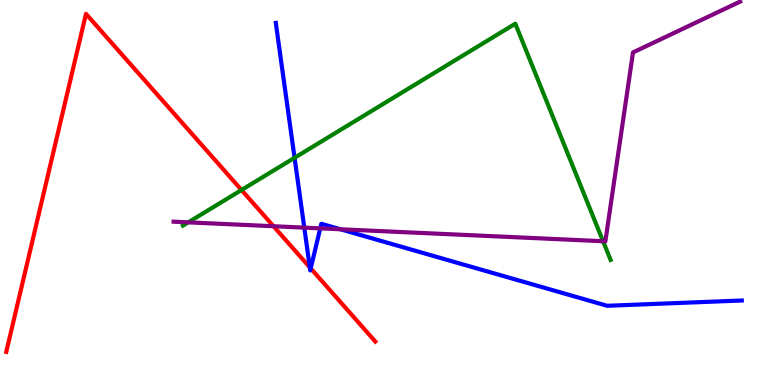[{'lines': ['blue', 'red'], 'intersections': [{'x': 4.0, 'y': 3.06}, {'x': 4.01, 'y': 3.03}]}, {'lines': ['green', 'red'], 'intersections': [{'x': 3.12, 'y': 5.06}]}, {'lines': ['purple', 'red'], 'intersections': [{'x': 3.53, 'y': 4.12}]}, {'lines': ['blue', 'green'], 'intersections': [{'x': 3.8, 'y': 5.9}]}, {'lines': ['blue', 'purple'], 'intersections': [{'x': 3.93, 'y': 4.09}, {'x': 4.13, 'y': 4.07}, {'x': 4.39, 'y': 4.04}]}, {'lines': ['green', 'purple'], 'intersections': [{'x': 2.43, 'y': 4.22}, {'x': 7.78, 'y': 3.73}]}]